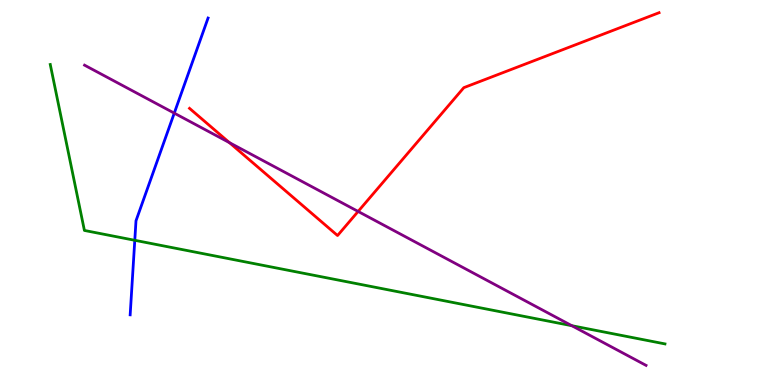[{'lines': ['blue', 'red'], 'intersections': []}, {'lines': ['green', 'red'], 'intersections': []}, {'lines': ['purple', 'red'], 'intersections': [{'x': 2.96, 'y': 6.3}, {'x': 4.62, 'y': 4.51}]}, {'lines': ['blue', 'green'], 'intersections': [{'x': 1.74, 'y': 3.76}]}, {'lines': ['blue', 'purple'], 'intersections': [{'x': 2.25, 'y': 7.06}]}, {'lines': ['green', 'purple'], 'intersections': [{'x': 7.38, 'y': 1.54}]}]